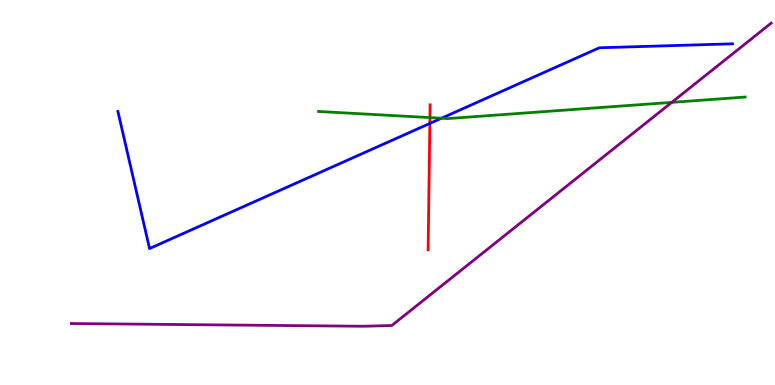[{'lines': ['blue', 'red'], 'intersections': [{'x': 5.55, 'y': 6.79}]}, {'lines': ['green', 'red'], 'intersections': [{'x': 5.55, 'y': 6.95}]}, {'lines': ['purple', 'red'], 'intersections': []}, {'lines': ['blue', 'green'], 'intersections': [{'x': 5.7, 'y': 6.93}]}, {'lines': ['blue', 'purple'], 'intersections': []}, {'lines': ['green', 'purple'], 'intersections': [{'x': 8.67, 'y': 7.34}]}]